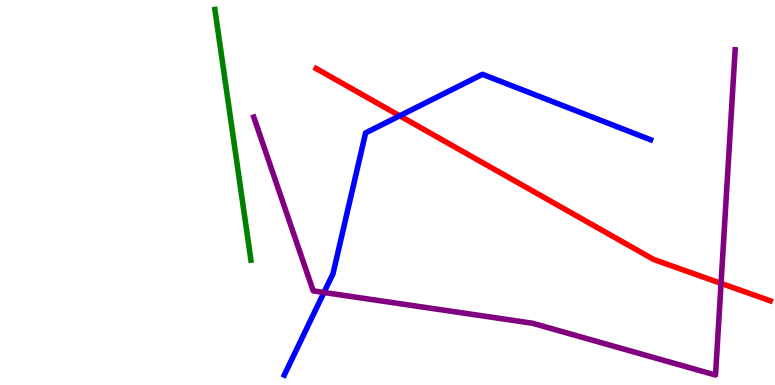[{'lines': ['blue', 'red'], 'intersections': [{'x': 5.16, 'y': 6.99}]}, {'lines': ['green', 'red'], 'intersections': []}, {'lines': ['purple', 'red'], 'intersections': [{'x': 9.3, 'y': 2.64}]}, {'lines': ['blue', 'green'], 'intersections': []}, {'lines': ['blue', 'purple'], 'intersections': [{'x': 4.18, 'y': 2.4}]}, {'lines': ['green', 'purple'], 'intersections': []}]